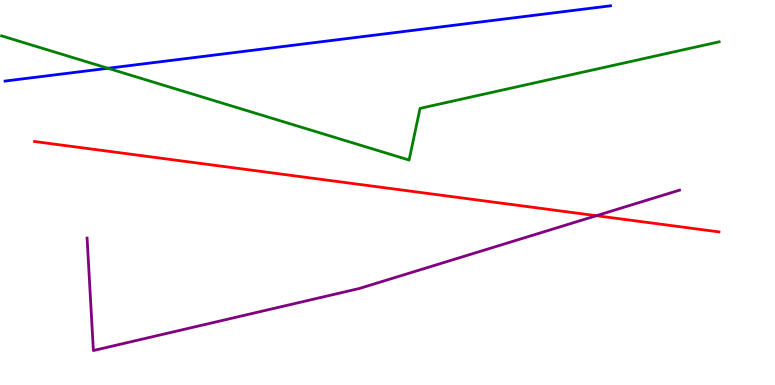[{'lines': ['blue', 'red'], 'intersections': []}, {'lines': ['green', 'red'], 'intersections': []}, {'lines': ['purple', 'red'], 'intersections': [{'x': 7.69, 'y': 4.4}]}, {'lines': ['blue', 'green'], 'intersections': [{'x': 1.39, 'y': 8.23}]}, {'lines': ['blue', 'purple'], 'intersections': []}, {'lines': ['green', 'purple'], 'intersections': []}]